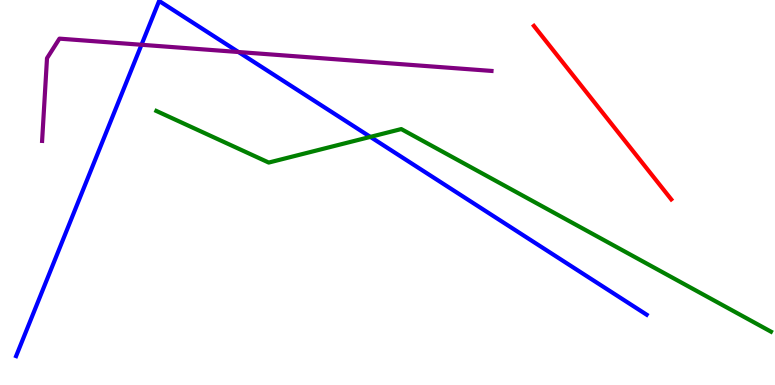[{'lines': ['blue', 'red'], 'intersections': []}, {'lines': ['green', 'red'], 'intersections': []}, {'lines': ['purple', 'red'], 'intersections': []}, {'lines': ['blue', 'green'], 'intersections': [{'x': 4.78, 'y': 6.44}]}, {'lines': ['blue', 'purple'], 'intersections': [{'x': 1.83, 'y': 8.84}, {'x': 3.08, 'y': 8.65}]}, {'lines': ['green', 'purple'], 'intersections': []}]